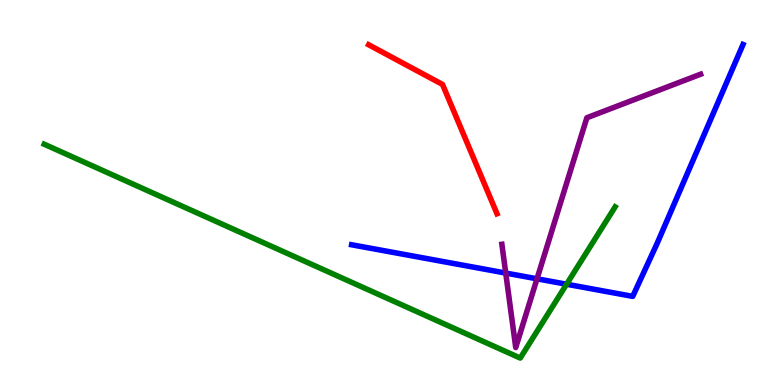[{'lines': ['blue', 'red'], 'intersections': []}, {'lines': ['green', 'red'], 'intersections': []}, {'lines': ['purple', 'red'], 'intersections': []}, {'lines': ['blue', 'green'], 'intersections': [{'x': 7.31, 'y': 2.62}]}, {'lines': ['blue', 'purple'], 'intersections': [{'x': 6.53, 'y': 2.91}, {'x': 6.93, 'y': 2.76}]}, {'lines': ['green', 'purple'], 'intersections': []}]